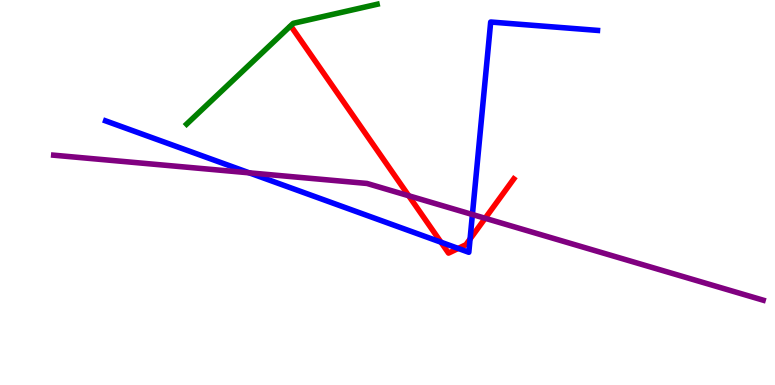[{'lines': ['blue', 'red'], 'intersections': [{'x': 5.69, 'y': 3.71}, {'x': 5.91, 'y': 3.55}, {'x': 6.07, 'y': 3.79}]}, {'lines': ['green', 'red'], 'intersections': []}, {'lines': ['purple', 'red'], 'intersections': [{'x': 5.27, 'y': 4.92}, {'x': 6.26, 'y': 4.33}]}, {'lines': ['blue', 'green'], 'intersections': []}, {'lines': ['blue', 'purple'], 'intersections': [{'x': 3.22, 'y': 5.51}, {'x': 6.1, 'y': 4.43}]}, {'lines': ['green', 'purple'], 'intersections': []}]